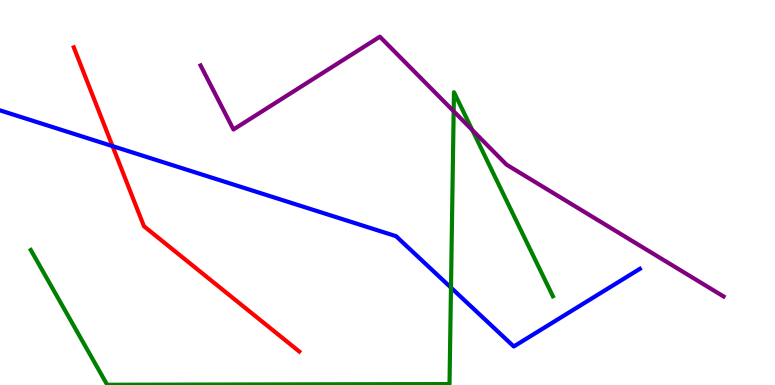[{'lines': ['blue', 'red'], 'intersections': [{'x': 1.45, 'y': 6.2}]}, {'lines': ['green', 'red'], 'intersections': []}, {'lines': ['purple', 'red'], 'intersections': []}, {'lines': ['blue', 'green'], 'intersections': [{'x': 5.82, 'y': 2.53}]}, {'lines': ['blue', 'purple'], 'intersections': []}, {'lines': ['green', 'purple'], 'intersections': [{'x': 5.85, 'y': 7.11}, {'x': 6.09, 'y': 6.62}]}]